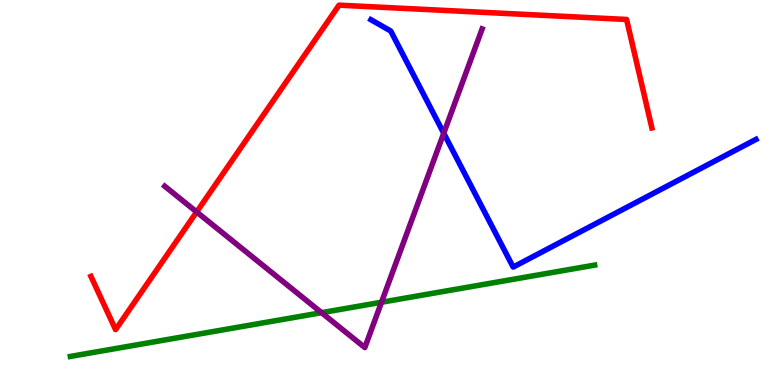[{'lines': ['blue', 'red'], 'intersections': []}, {'lines': ['green', 'red'], 'intersections': []}, {'lines': ['purple', 'red'], 'intersections': [{'x': 2.54, 'y': 4.49}]}, {'lines': ['blue', 'green'], 'intersections': []}, {'lines': ['blue', 'purple'], 'intersections': [{'x': 5.73, 'y': 6.54}]}, {'lines': ['green', 'purple'], 'intersections': [{'x': 4.15, 'y': 1.88}, {'x': 4.92, 'y': 2.15}]}]